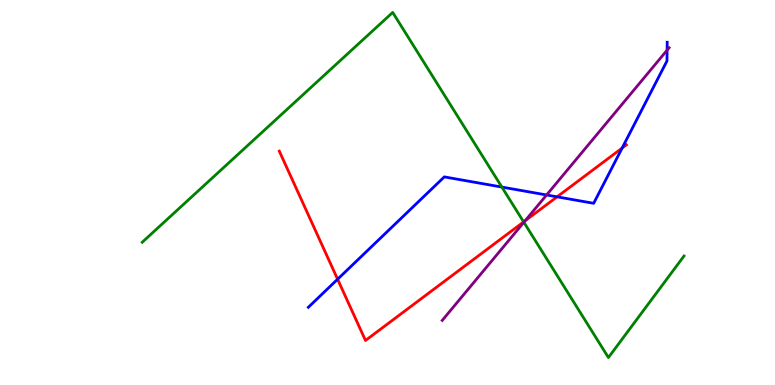[{'lines': ['blue', 'red'], 'intersections': [{'x': 4.36, 'y': 2.75}, {'x': 7.19, 'y': 4.89}, {'x': 8.03, 'y': 6.15}]}, {'lines': ['green', 'red'], 'intersections': [{'x': 6.76, 'y': 4.24}]}, {'lines': ['purple', 'red'], 'intersections': [{'x': 6.78, 'y': 4.26}]}, {'lines': ['blue', 'green'], 'intersections': [{'x': 6.48, 'y': 5.14}]}, {'lines': ['blue', 'purple'], 'intersections': [{'x': 7.05, 'y': 4.94}, {'x': 8.61, 'y': 8.7}]}, {'lines': ['green', 'purple'], 'intersections': [{'x': 6.76, 'y': 4.23}]}]